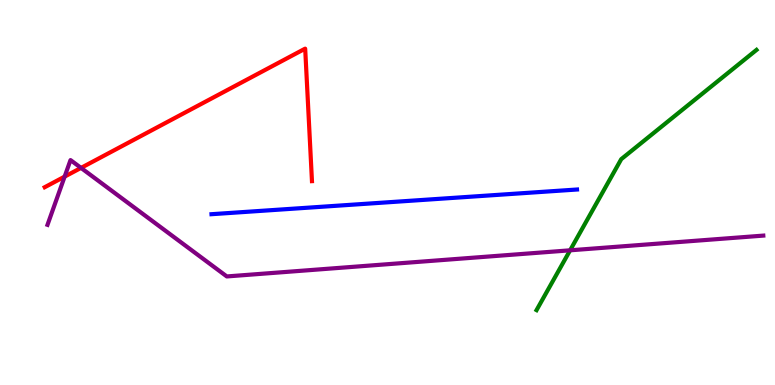[{'lines': ['blue', 'red'], 'intersections': []}, {'lines': ['green', 'red'], 'intersections': []}, {'lines': ['purple', 'red'], 'intersections': [{'x': 0.834, 'y': 5.41}, {'x': 1.05, 'y': 5.64}]}, {'lines': ['blue', 'green'], 'intersections': []}, {'lines': ['blue', 'purple'], 'intersections': []}, {'lines': ['green', 'purple'], 'intersections': [{'x': 7.36, 'y': 3.5}]}]